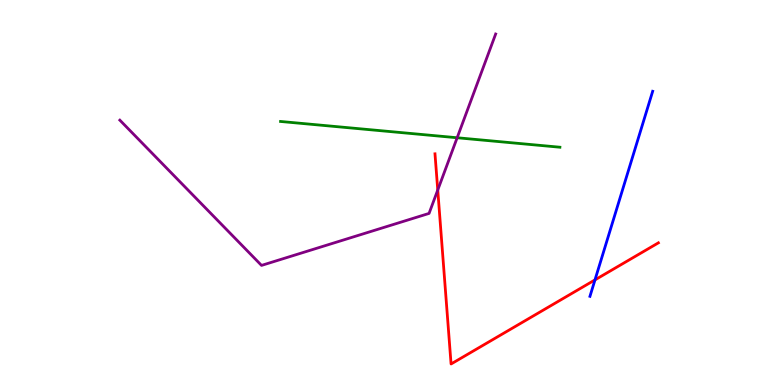[{'lines': ['blue', 'red'], 'intersections': [{'x': 7.68, 'y': 2.73}]}, {'lines': ['green', 'red'], 'intersections': []}, {'lines': ['purple', 'red'], 'intersections': [{'x': 5.65, 'y': 5.06}]}, {'lines': ['blue', 'green'], 'intersections': []}, {'lines': ['blue', 'purple'], 'intersections': []}, {'lines': ['green', 'purple'], 'intersections': [{'x': 5.9, 'y': 6.42}]}]